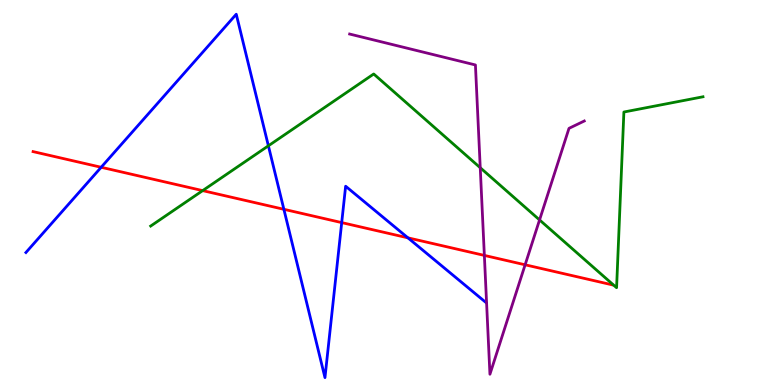[{'lines': ['blue', 'red'], 'intersections': [{'x': 1.31, 'y': 5.66}, {'x': 3.66, 'y': 4.56}, {'x': 4.41, 'y': 4.22}, {'x': 5.26, 'y': 3.82}]}, {'lines': ['green', 'red'], 'intersections': [{'x': 2.61, 'y': 5.05}]}, {'lines': ['purple', 'red'], 'intersections': [{'x': 6.25, 'y': 3.37}, {'x': 6.78, 'y': 3.12}]}, {'lines': ['blue', 'green'], 'intersections': [{'x': 3.46, 'y': 6.21}]}, {'lines': ['blue', 'purple'], 'intersections': []}, {'lines': ['green', 'purple'], 'intersections': [{'x': 6.2, 'y': 5.64}, {'x': 6.96, 'y': 4.29}]}]